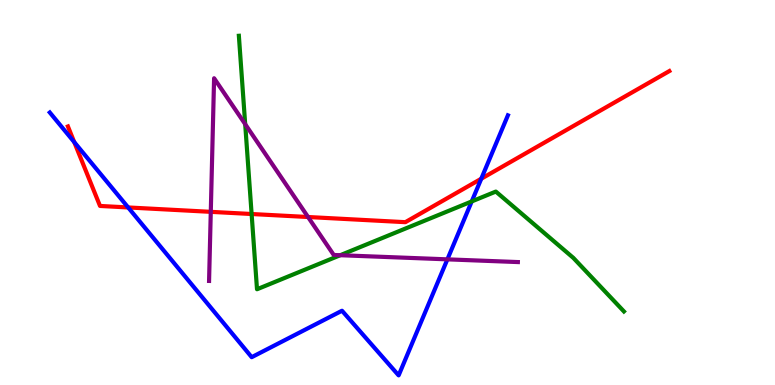[{'lines': ['blue', 'red'], 'intersections': [{'x': 0.958, 'y': 6.31}, {'x': 1.65, 'y': 4.61}, {'x': 6.21, 'y': 5.36}]}, {'lines': ['green', 'red'], 'intersections': [{'x': 3.25, 'y': 4.44}]}, {'lines': ['purple', 'red'], 'intersections': [{'x': 2.72, 'y': 4.5}, {'x': 3.97, 'y': 4.36}]}, {'lines': ['blue', 'green'], 'intersections': [{'x': 6.09, 'y': 4.77}]}, {'lines': ['blue', 'purple'], 'intersections': [{'x': 5.77, 'y': 3.26}]}, {'lines': ['green', 'purple'], 'intersections': [{'x': 3.16, 'y': 6.78}, {'x': 4.39, 'y': 3.37}]}]